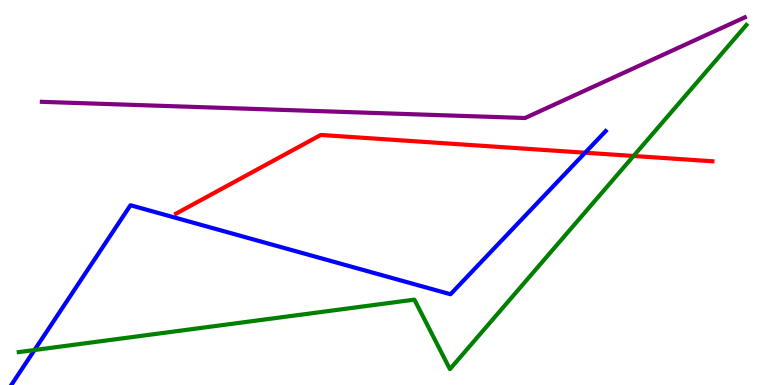[{'lines': ['blue', 'red'], 'intersections': [{'x': 7.55, 'y': 6.03}]}, {'lines': ['green', 'red'], 'intersections': [{'x': 8.17, 'y': 5.95}]}, {'lines': ['purple', 'red'], 'intersections': []}, {'lines': ['blue', 'green'], 'intersections': [{'x': 0.445, 'y': 0.909}]}, {'lines': ['blue', 'purple'], 'intersections': []}, {'lines': ['green', 'purple'], 'intersections': []}]